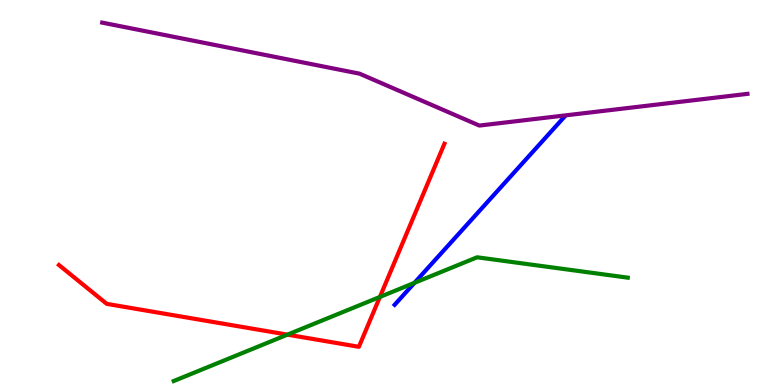[{'lines': ['blue', 'red'], 'intersections': []}, {'lines': ['green', 'red'], 'intersections': [{'x': 3.71, 'y': 1.31}, {'x': 4.9, 'y': 2.29}]}, {'lines': ['purple', 'red'], 'intersections': []}, {'lines': ['blue', 'green'], 'intersections': [{'x': 5.35, 'y': 2.65}]}, {'lines': ['blue', 'purple'], 'intersections': []}, {'lines': ['green', 'purple'], 'intersections': []}]